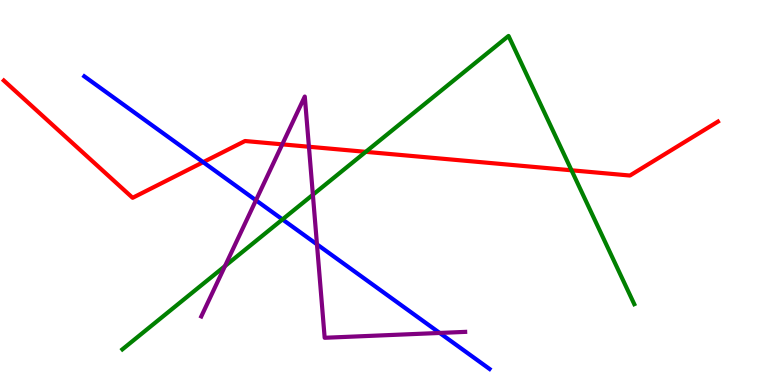[{'lines': ['blue', 'red'], 'intersections': [{'x': 2.62, 'y': 5.79}]}, {'lines': ['green', 'red'], 'intersections': [{'x': 4.72, 'y': 6.06}, {'x': 7.37, 'y': 5.58}]}, {'lines': ['purple', 'red'], 'intersections': [{'x': 3.64, 'y': 6.25}, {'x': 3.99, 'y': 6.19}]}, {'lines': ['blue', 'green'], 'intersections': [{'x': 3.64, 'y': 4.3}]}, {'lines': ['blue', 'purple'], 'intersections': [{'x': 3.3, 'y': 4.8}, {'x': 4.09, 'y': 3.65}, {'x': 5.67, 'y': 1.35}]}, {'lines': ['green', 'purple'], 'intersections': [{'x': 2.9, 'y': 3.09}, {'x': 4.04, 'y': 4.94}]}]